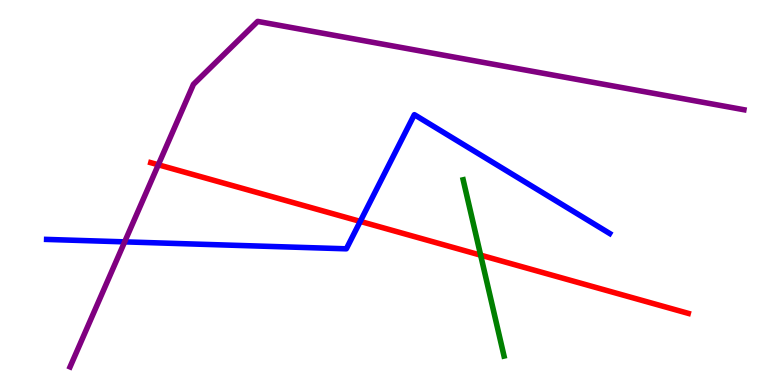[{'lines': ['blue', 'red'], 'intersections': [{'x': 4.65, 'y': 4.25}]}, {'lines': ['green', 'red'], 'intersections': [{'x': 6.2, 'y': 3.37}]}, {'lines': ['purple', 'red'], 'intersections': [{'x': 2.04, 'y': 5.72}]}, {'lines': ['blue', 'green'], 'intersections': []}, {'lines': ['blue', 'purple'], 'intersections': [{'x': 1.61, 'y': 3.72}]}, {'lines': ['green', 'purple'], 'intersections': []}]